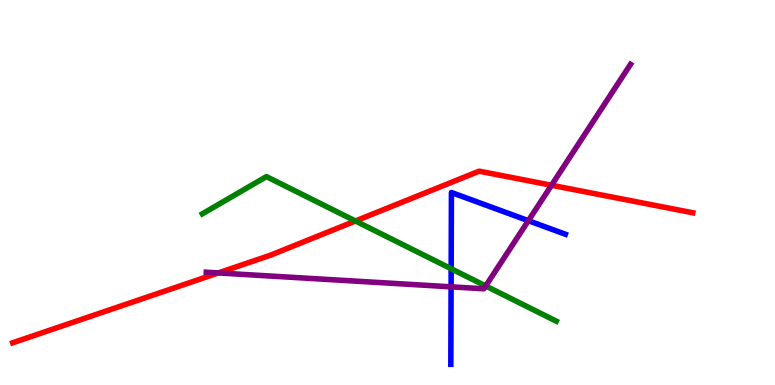[{'lines': ['blue', 'red'], 'intersections': []}, {'lines': ['green', 'red'], 'intersections': [{'x': 4.59, 'y': 4.26}]}, {'lines': ['purple', 'red'], 'intersections': [{'x': 2.82, 'y': 2.91}, {'x': 7.12, 'y': 5.19}]}, {'lines': ['blue', 'green'], 'intersections': [{'x': 5.82, 'y': 3.02}]}, {'lines': ['blue', 'purple'], 'intersections': [{'x': 5.82, 'y': 2.55}, {'x': 6.82, 'y': 4.27}]}, {'lines': ['green', 'purple'], 'intersections': [{'x': 6.27, 'y': 2.57}]}]